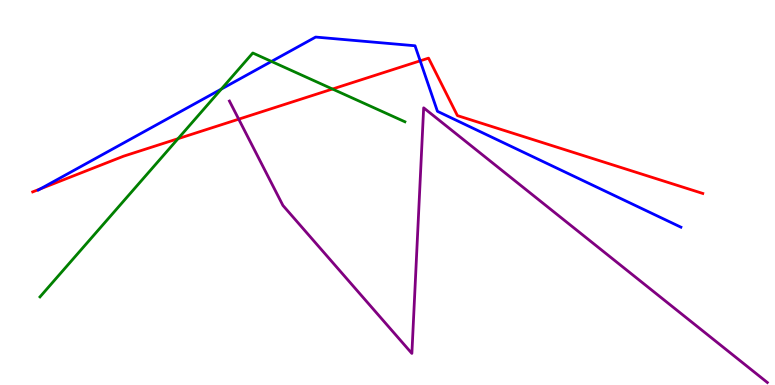[{'lines': ['blue', 'red'], 'intersections': [{'x': 0.521, 'y': 5.09}, {'x': 5.42, 'y': 8.42}]}, {'lines': ['green', 'red'], 'intersections': [{'x': 2.3, 'y': 6.4}, {'x': 4.29, 'y': 7.69}]}, {'lines': ['purple', 'red'], 'intersections': [{'x': 3.08, 'y': 6.9}]}, {'lines': ['blue', 'green'], 'intersections': [{'x': 2.86, 'y': 7.69}, {'x': 3.5, 'y': 8.4}]}, {'lines': ['blue', 'purple'], 'intersections': []}, {'lines': ['green', 'purple'], 'intersections': []}]